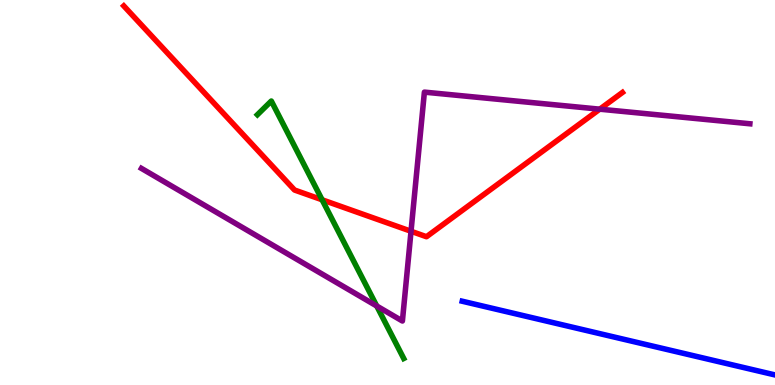[{'lines': ['blue', 'red'], 'intersections': []}, {'lines': ['green', 'red'], 'intersections': [{'x': 4.16, 'y': 4.81}]}, {'lines': ['purple', 'red'], 'intersections': [{'x': 5.3, 'y': 3.99}, {'x': 7.74, 'y': 7.16}]}, {'lines': ['blue', 'green'], 'intersections': []}, {'lines': ['blue', 'purple'], 'intersections': []}, {'lines': ['green', 'purple'], 'intersections': [{'x': 4.86, 'y': 2.05}]}]